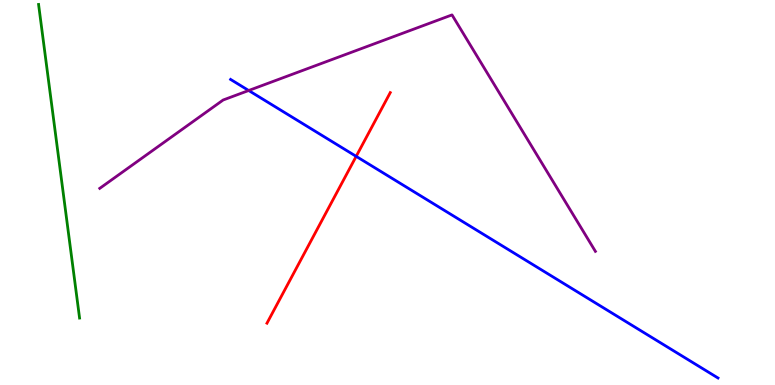[{'lines': ['blue', 'red'], 'intersections': [{'x': 4.6, 'y': 5.94}]}, {'lines': ['green', 'red'], 'intersections': []}, {'lines': ['purple', 'red'], 'intersections': []}, {'lines': ['blue', 'green'], 'intersections': []}, {'lines': ['blue', 'purple'], 'intersections': [{'x': 3.21, 'y': 7.65}]}, {'lines': ['green', 'purple'], 'intersections': []}]